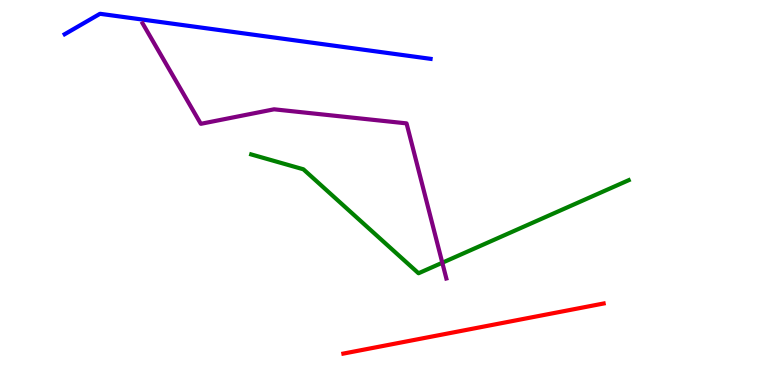[{'lines': ['blue', 'red'], 'intersections': []}, {'lines': ['green', 'red'], 'intersections': []}, {'lines': ['purple', 'red'], 'intersections': []}, {'lines': ['blue', 'green'], 'intersections': []}, {'lines': ['blue', 'purple'], 'intersections': []}, {'lines': ['green', 'purple'], 'intersections': [{'x': 5.71, 'y': 3.18}]}]